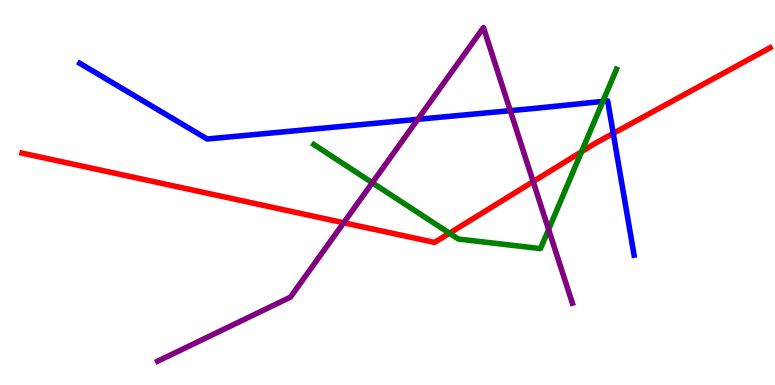[{'lines': ['blue', 'red'], 'intersections': [{'x': 7.91, 'y': 6.53}]}, {'lines': ['green', 'red'], 'intersections': [{'x': 5.8, 'y': 3.94}, {'x': 7.5, 'y': 6.06}]}, {'lines': ['purple', 'red'], 'intersections': [{'x': 4.43, 'y': 4.21}, {'x': 6.88, 'y': 5.28}]}, {'lines': ['blue', 'green'], 'intersections': [{'x': 7.78, 'y': 7.37}]}, {'lines': ['blue', 'purple'], 'intersections': [{'x': 5.39, 'y': 6.9}, {'x': 6.58, 'y': 7.13}]}, {'lines': ['green', 'purple'], 'intersections': [{'x': 4.8, 'y': 5.25}, {'x': 7.08, 'y': 4.04}]}]